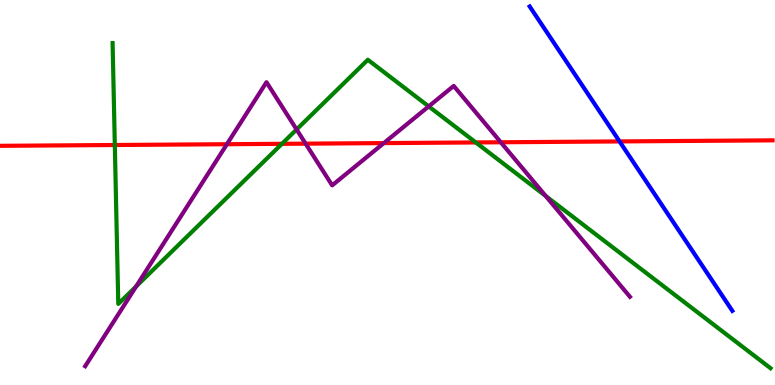[{'lines': ['blue', 'red'], 'intersections': [{'x': 7.99, 'y': 6.33}]}, {'lines': ['green', 'red'], 'intersections': [{'x': 1.48, 'y': 6.23}, {'x': 3.64, 'y': 6.26}, {'x': 6.14, 'y': 6.3}]}, {'lines': ['purple', 'red'], 'intersections': [{'x': 2.93, 'y': 6.25}, {'x': 3.94, 'y': 6.27}, {'x': 4.95, 'y': 6.28}, {'x': 6.46, 'y': 6.3}]}, {'lines': ['blue', 'green'], 'intersections': []}, {'lines': ['blue', 'purple'], 'intersections': []}, {'lines': ['green', 'purple'], 'intersections': [{'x': 1.76, 'y': 2.56}, {'x': 3.83, 'y': 6.64}, {'x': 5.53, 'y': 7.24}, {'x': 7.04, 'y': 4.91}]}]